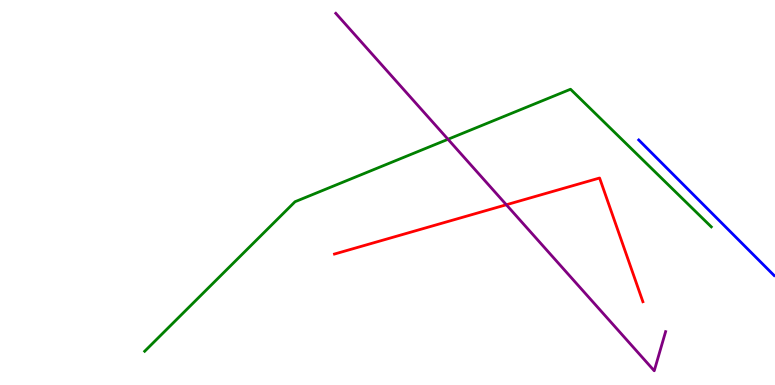[{'lines': ['blue', 'red'], 'intersections': []}, {'lines': ['green', 'red'], 'intersections': []}, {'lines': ['purple', 'red'], 'intersections': [{'x': 6.53, 'y': 4.68}]}, {'lines': ['blue', 'green'], 'intersections': []}, {'lines': ['blue', 'purple'], 'intersections': []}, {'lines': ['green', 'purple'], 'intersections': [{'x': 5.78, 'y': 6.38}]}]